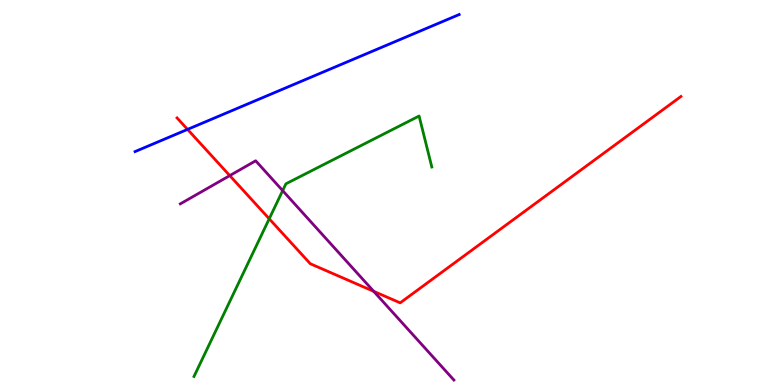[{'lines': ['blue', 'red'], 'intersections': [{'x': 2.42, 'y': 6.64}]}, {'lines': ['green', 'red'], 'intersections': [{'x': 3.47, 'y': 4.32}]}, {'lines': ['purple', 'red'], 'intersections': [{'x': 2.96, 'y': 5.44}, {'x': 4.82, 'y': 2.43}]}, {'lines': ['blue', 'green'], 'intersections': []}, {'lines': ['blue', 'purple'], 'intersections': []}, {'lines': ['green', 'purple'], 'intersections': [{'x': 3.65, 'y': 5.05}]}]